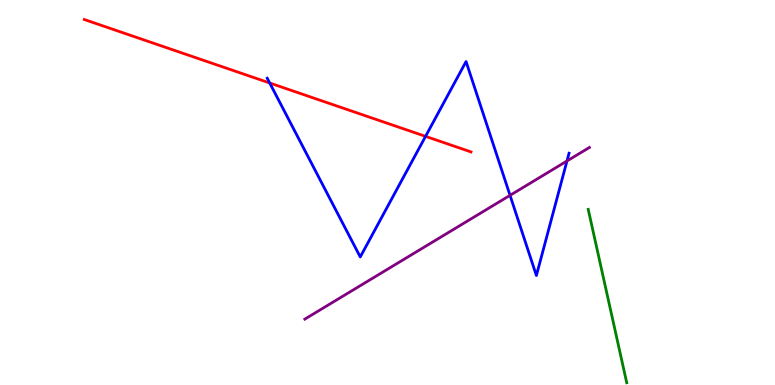[{'lines': ['blue', 'red'], 'intersections': [{'x': 3.48, 'y': 7.84}, {'x': 5.49, 'y': 6.46}]}, {'lines': ['green', 'red'], 'intersections': []}, {'lines': ['purple', 'red'], 'intersections': []}, {'lines': ['blue', 'green'], 'intersections': []}, {'lines': ['blue', 'purple'], 'intersections': [{'x': 6.58, 'y': 4.93}, {'x': 7.32, 'y': 5.82}]}, {'lines': ['green', 'purple'], 'intersections': []}]